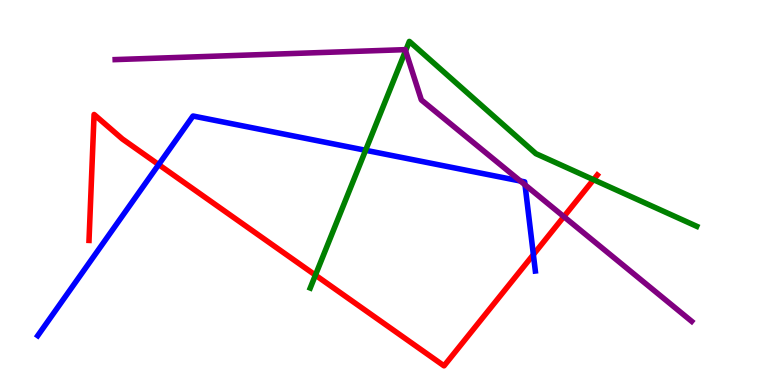[{'lines': ['blue', 'red'], 'intersections': [{'x': 2.05, 'y': 5.72}, {'x': 6.88, 'y': 3.39}]}, {'lines': ['green', 'red'], 'intersections': [{'x': 4.07, 'y': 2.85}, {'x': 7.66, 'y': 5.33}]}, {'lines': ['purple', 'red'], 'intersections': [{'x': 7.28, 'y': 4.37}]}, {'lines': ['blue', 'green'], 'intersections': [{'x': 4.72, 'y': 6.1}]}, {'lines': ['blue', 'purple'], 'intersections': [{'x': 6.71, 'y': 5.3}, {'x': 6.77, 'y': 5.2}]}, {'lines': ['green', 'purple'], 'intersections': [{'x': 5.23, 'y': 8.68}]}]